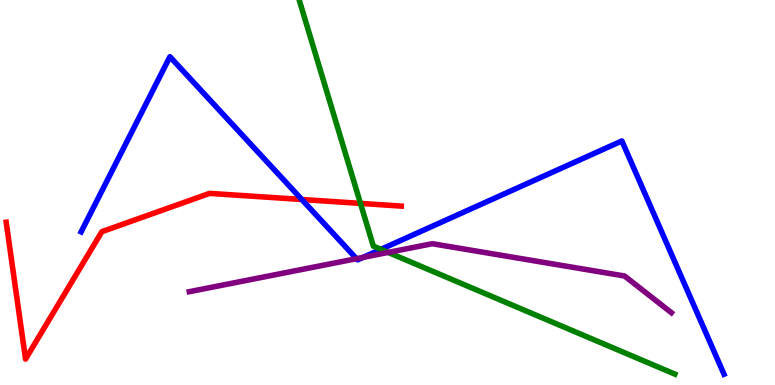[{'lines': ['blue', 'red'], 'intersections': [{'x': 3.89, 'y': 4.82}]}, {'lines': ['green', 'red'], 'intersections': [{'x': 4.65, 'y': 4.72}]}, {'lines': ['purple', 'red'], 'intersections': []}, {'lines': ['blue', 'green'], 'intersections': [{'x': 4.92, 'y': 3.52}]}, {'lines': ['blue', 'purple'], 'intersections': [{'x': 4.6, 'y': 3.28}, {'x': 4.69, 'y': 3.31}]}, {'lines': ['green', 'purple'], 'intersections': [{'x': 5.01, 'y': 3.44}]}]